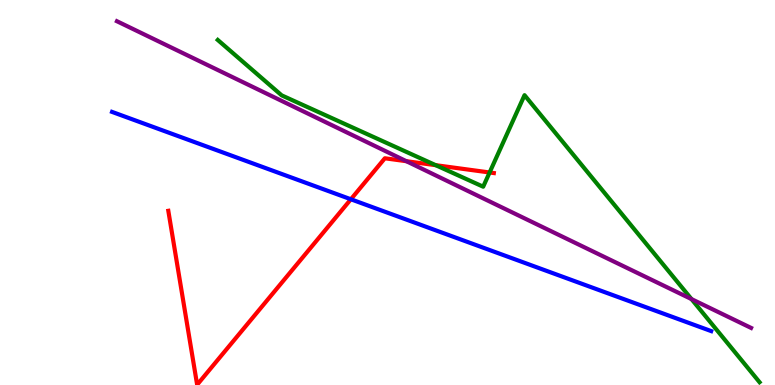[{'lines': ['blue', 'red'], 'intersections': [{'x': 4.53, 'y': 4.82}]}, {'lines': ['green', 'red'], 'intersections': [{'x': 5.62, 'y': 5.71}, {'x': 6.32, 'y': 5.52}]}, {'lines': ['purple', 'red'], 'intersections': [{'x': 5.24, 'y': 5.81}]}, {'lines': ['blue', 'green'], 'intersections': []}, {'lines': ['blue', 'purple'], 'intersections': []}, {'lines': ['green', 'purple'], 'intersections': [{'x': 8.92, 'y': 2.23}]}]